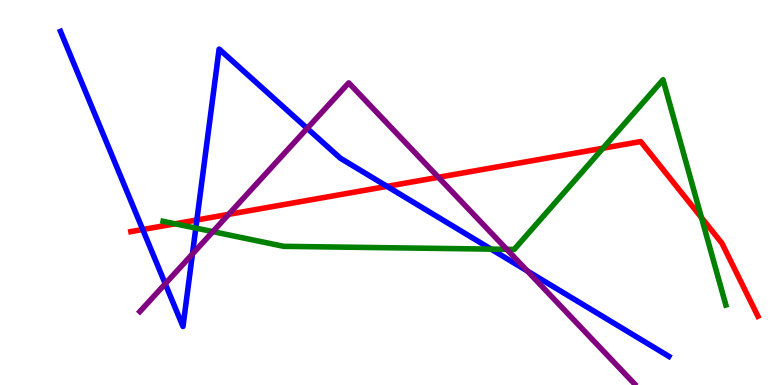[{'lines': ['blue', 'red'], 'intersections': [{'x': 1.84, 'y': 4.04}, {'x': 2.54, 'y': 4.29}, {'x': 4.99, 'y': 5.16}]}, {'lines': ['green', 'red'], 'intersections': [{'x': 2.26, 'y': 4.19}, {'x': 7.78, 'y': 6.15}, {'x': 9.05, 'y': 4.35}]}, {'lines': ['purple', 'red'], 'intersections': [{'x': 2.95, 'y': 4.43}, {'x': 5.66, 'y': 5.39}]}, {'lines': ['blue', 'green'], 'intersections': [{'x': 2.53, 'y': 4.08}, {'x': 6.34, 'y': 3.53}]}, {'lines': ['blue', 'purple'], 'intersections': [{'x': 2.13, 'y': 2.63}, {'x': 2.48, 'y': 3.4}, {'x': 3.96, 'y': 6.67}, {'x': 6.8, 'y': 2.96}]}, {'lines': ['green', 'purple'], 'intersections': [{'x': 2.75, 'y': 3.98}, {'x': 6.54, 'y': 3.52}]}]